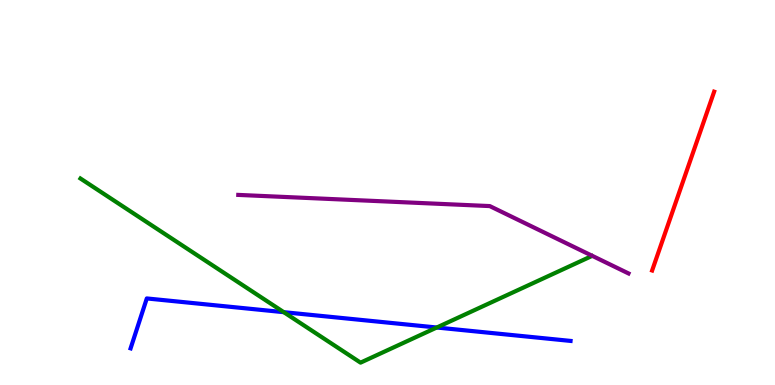[{'lines': ['blue', 'red'], 'intersections': []}, {'lines': ['green', 'red'], 'intersections': []}, {'lines': ['purple', 'red'], 'intersections': []}, {'lines': ['blue', 'green'], 'intersections': [{'x': 3.66, 'y': 1.89}, {'x': 5.64, 'y': 1.49}]}, {'lines': ['blue', 'purple'], 'intersections': []}, {'lines': ['green', 'purple'], 'intersections': []}]